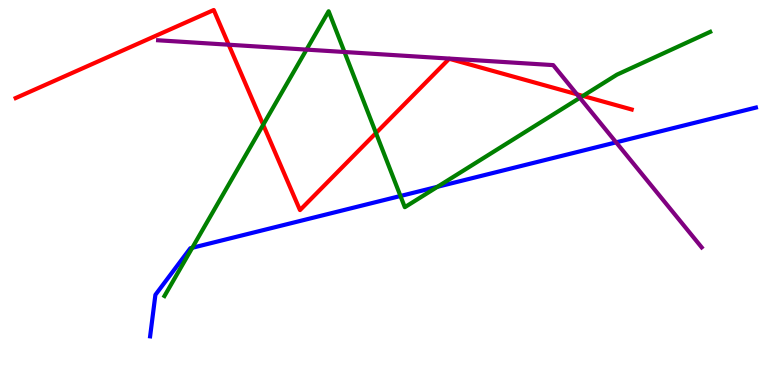[{'lines': ['blue', 'red'], 'intersections': []}, {'lines': ['green', 'red'], 'intersections': [{'x': 3.4, 'y': 6.76}, {'x': 4.85, 'y': 6.54}, {'x': 7.52, 'y': 7.51}]}, {'lines': ['purple', 'red'], 'intersections': [{'x': 2.95, 'y': 8.84}, {'x': 7.44, 'y': 7.55}]}, {'lines': ['blue', 'green'], 'intersections': [{'x': 2.48, 'y': 3.56}, {'x': 5.17, 'y': 4.91}, {'x': 5.64, 'y': 5.15}]}, {'lines': ['blue', 'purple'], 'intersections': [{'x': 7.95, 'y': 6.3}]}, {'lines': ['green', 'purple'], 'intersections': [{'x': 3.96, 'y': 8.71}, {'x': 4.44, 'y': 8.65}, {'x': 7.48, 'y': 7.46}]}]